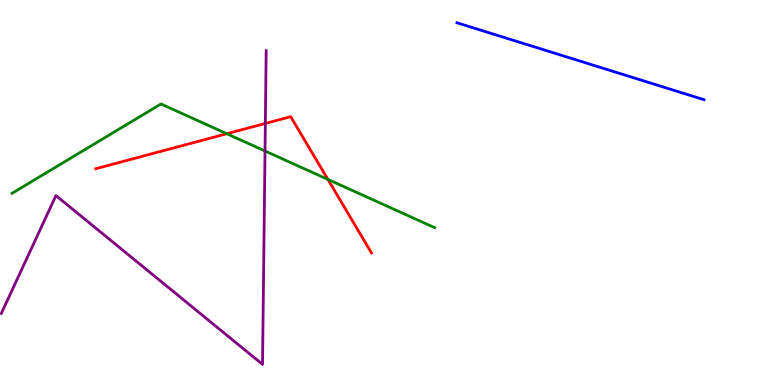[{'lines': ['blue', 'red'], 'intersections': []}, {'lines': ['green', 'red'], 'intersections': [{'x': 2.93, 'y': 6.53}, {'x': 4.23, 'y': 5.34}]}, {'lines': ['purple', 'red'], 'intersections': [{'x': 3.42, 'y': 6.79}]}, {'lines': ['blue', 'green'], 'intersections': []}, {'lines': ['blue', 'purple'], 'intersections': []}, {'lines': ['green', 'purple'], 'intersections': [{'x': 3.42, 'y': 6.08}]}]